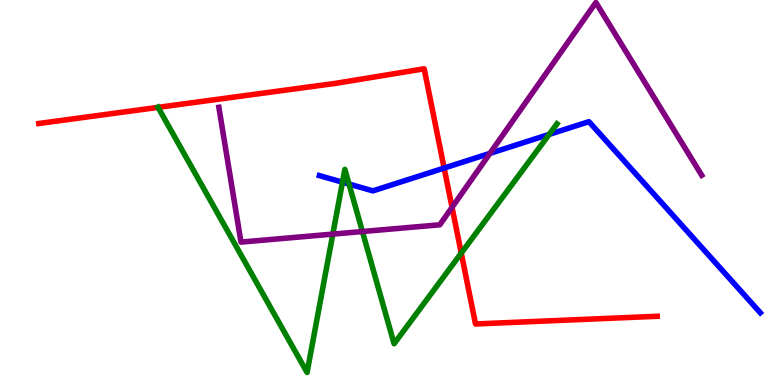[{'lines': ['blue', 'red'], 'intersections': [{'x': 5.73, 'y': 5.63}]}, {'lines': ['green', 'red'], 'intersections': [{'x': 2.04, 'y': 7.21}, {'x': 5.95, 'y': 3.43}]}, {'lines': ['purple', 'red'], 'intersections': [{'x': 5.83, 'y': 4.61}]}, {'lines': ['blue', 'green'], 'intersections': [{'x': 4.42, 'y': 5.27}, {'x': 4.5, 'y': 5.22}, {'x': 7.09, 'y': 6.51}]}, {'lines': ['blue', 'purple'], 'intersections': [{'x': 6.32, 'y': 6.02}]}, {'lines': ['green', 'purple'], 'intersections': [{'x': 4.29, 'y': 3.92}, {'x': 4.68, 'y': 3.99}]}]